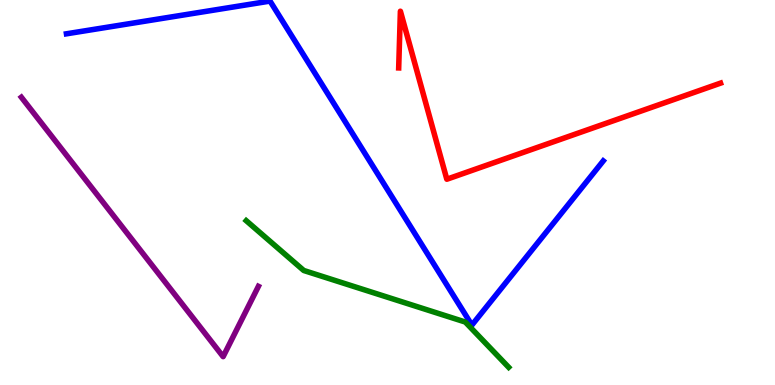[{'lines': ['blue', 'red'], 'intersections': []}, {'lines': ['green', 'red'], 'intersections': []}, {'lines': ['purple', 'red'], 'intersections': []}, {'lines': ['blue', 'green'], 'intersections': []}, {'lines': ['blue', 'purple'], 'intersections': []}, {'lines': ['green', 'purple'], 'intersections': []}]